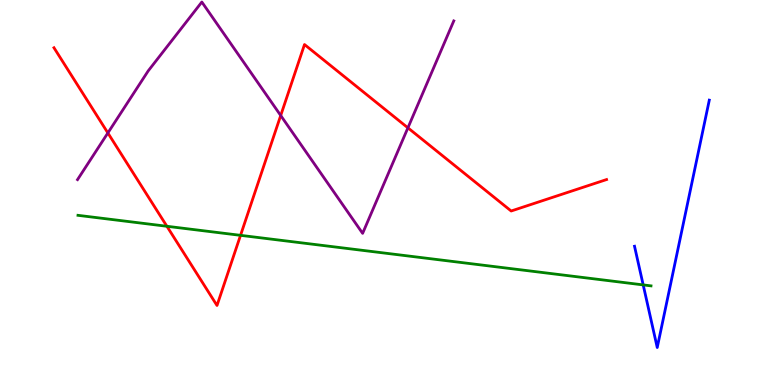[{'lines': ['blue', 'red'], 'intersections': []}, {'lines': ['green', 'red'], 'intersections': [{'x': 2.15, 'y': 4.12}, {'x': 3.1, 'y': 3.89}]}, {'lines': ['purple', 'red'], 'intersections': [{'x': 1.39, 'y': 6.55}, {'x': 3.62, 'y': 7.0}, {'x': 5.26, 'y': 6.68}]}, {'lines': ['blue', 'green'], 'intersections': [{'x': 8.3, 'y': 2.6}]}, {'lines': ['blue', 'purple'], 'intersections': []}, {'lines': ['green', 'purple'], 'intersections': []}]